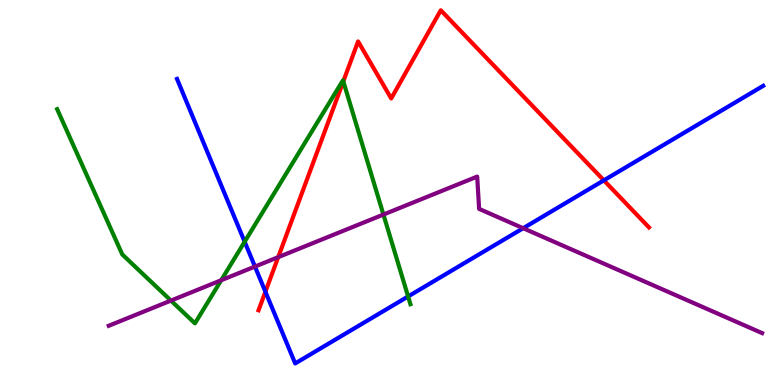[{'lines': ['blue', 'red'], 'intersections': [{'x': 3.42, 'y': 2.42}, {'x': 7.79, 'y': 5.32}]}, {'lines': ['green', 'red'], 'intersections': [{'x': 4.43, 'y': 7.89}]}, {'lines': ['purple', 'red'], 'intersections': [{'x': 3.59, 'y': 3.32}]}, {'lines': ['blue', 'green'], 'intersections': [{'x': 3.16, 'y': 3.72}, {'x': 5.27, 'y': 2.3}]}, {'lines': ['blue', 'purple'], 'intersections': [{'x': 3.29, 'y': 3.08}, {'x': 6.75, 'y': 4.07}]}, {'lines': ['green', 'purple'], 'intersections': [{'x': 2.21, 'y': 2.19}, {'x': 2.85, 'y': 2.72}, {'x': 4.95, 'y': 4.43}]}]